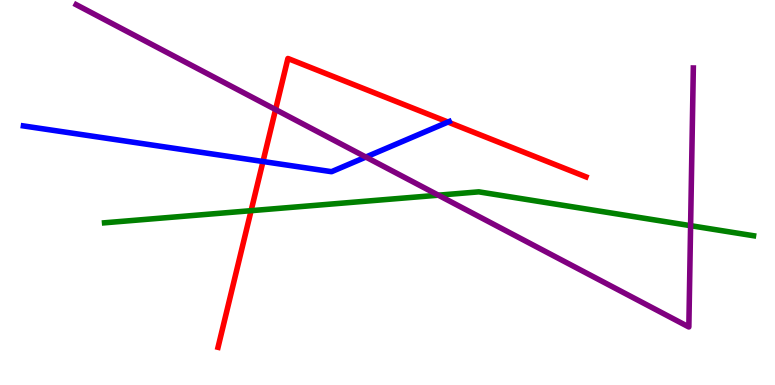[{'lines': ['blue', 'red'], 'intersections': [{'x': 3.39, 'y': 5.81}, {'x': 5.78, 'y': 6.83}]}, {'lines': ['green', 'red'], 'intersections': [{'x': 3.24, 'y': 4.53}]}, {'lines': ['purple', 'red'], 'intersections': [{'x': 3.56, 'y': 7.15}]}, {'lines': ['blue', 'green'], 'intersections': []}, {'lines': ['blue', 'purple'], 'intersections': [{'x': 4.72, 'y': 5.92}]}, {'lines': ['green', 'purple'], 'intersections': [{'x': 5.66, 'y': 4.93}, {'x': 8.91, 'y': 4.14}]}]